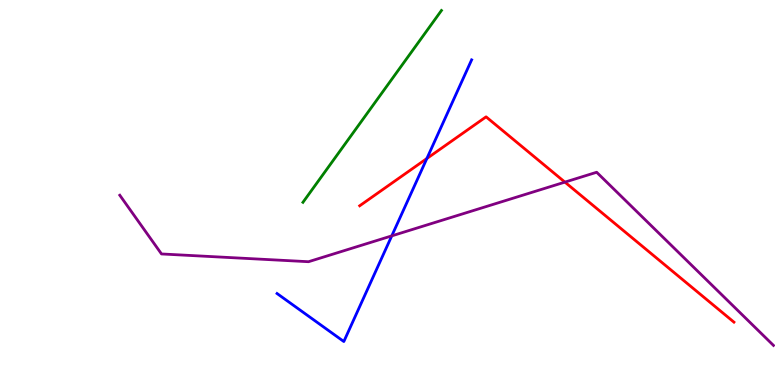[{'lines': ['blue', 'red'], 'intersections': [{'x': 5.51, 'y': 5.88}]}, {'lines': ['green', 'red'], 'intersections': []}, {'lines': ['purple', 'red'], 'intersections': [{'x': 7.29, 'y': 5.27}]}, {'lines': ['blue', 'green'], 'intersections': []}, {'lines': ['blue', 'purple'], 'intersections': [{'x': 5.06, 'y': 3.87}]}, {'lines': ['green', 'purple'], 'intersections': []}]